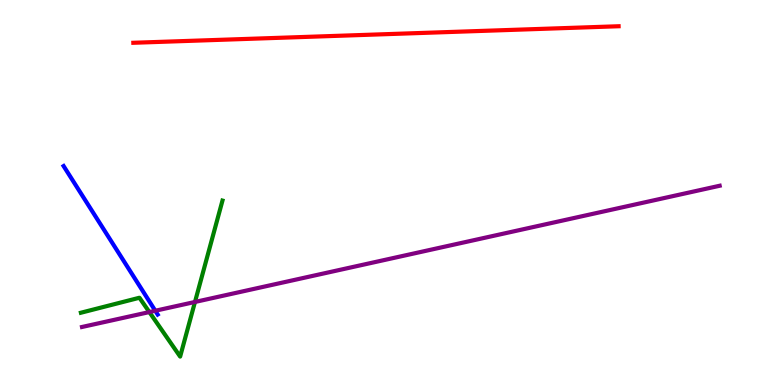[{'lines': ['blue', 'red'], 'intersections': []}, {'lines': ['green', 'red'], 'intersections': []}, {'lines': ['purple', 'red'], 'intersections': []}, {'lines': ['blue', 'green'], 'intersections': []}, {'lines': ['blue', 'purple'], 'intersections': [{'x': 2.0, 'y': 1.93}]}, {'lines': ['green', 'purple'], 'intersections': [{'x': 1.93, 'y': 1.89}, {'x': 2.52, 'y': 2.16}]}]